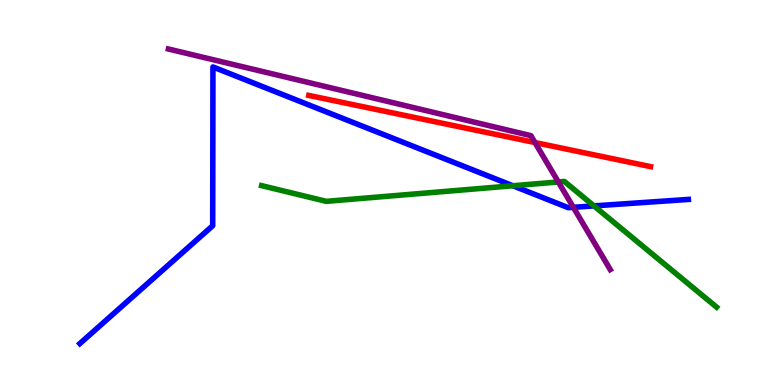[{'lines': ['blue', 'red'], 'intersections': []}, {'lines': ['green', 'red'], 'intersections': []}, {'lines': ['purple', 'red'], 'intersections': [{'x': 6.9, 'y': 6.3}]}, {'lines': ['blue', 'green'], 'intersections': [{'x': 6.62, 'y': 5.18}, {'x': 7.66, 'y': 4.65}]}, {'lines': ['blue', 'purple'], 'intersections': [{'x': 7.4, 'y': 4.62}]}, {'lines': ['green', 'purple'], 'intersections': [{'x': 7.2, 'y': 5.27}]}]